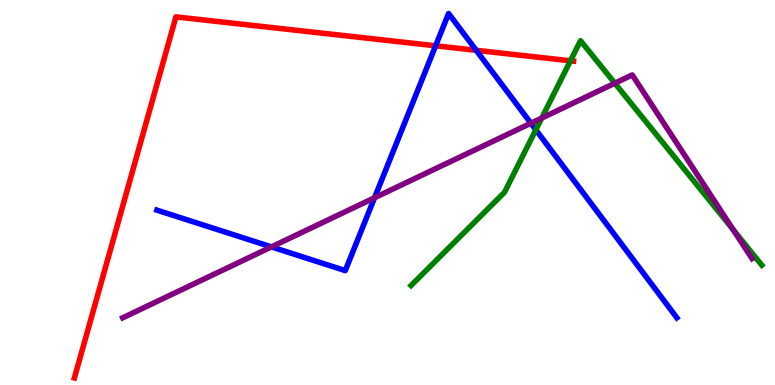[{'lines': ['blue', 'red'], 'intersections': [{'x': 5.62, 'y': 8.81}, {'x': 6.14, 'y': 8.69}]}, {'lines': ['green', 'red'], 'intersections': [{'x': 7.36, 'y': 8.42}]}, {'lines': ['purple', 'red'], 'intersections': []}, {'lines': ['blue', 'green'], 'intersections': [{'x': 6.91, 'y': 6.63}]}, {'lines': ['blue', 'purple'], 'intersections': [{'x': 3.5, 'y': 3.59}, {'x': 4.83, 'y': 4.86}, {'x': 6.85, 'y': 6.8}]}, {'lines': ['green', 'purple'], 'intersections': [{'x': 6.99, 'y': 6.93}, {'x': 7.93, 'y': 7.84}, {'x': 9.46, 'y': 4.03}]}]